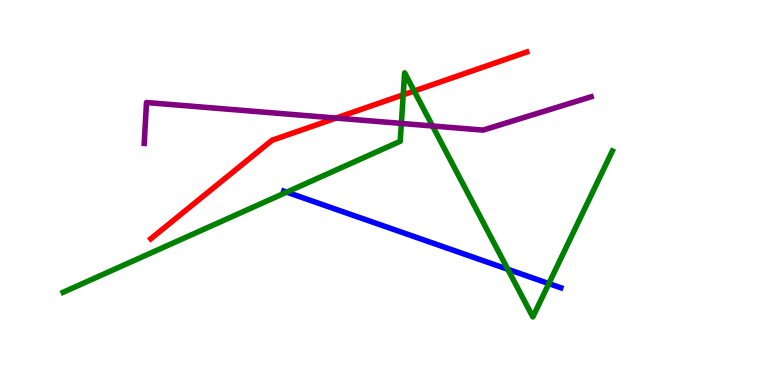[{'lines': ['blue', 'red'], 'intersections': []}, {'lines': ['green', 'red'], 'intersections': [{'x': 5.2, 'y': 7.54}, {'x': 5.34, 'y': 7.64}]}, {'lines': ['purple', 'red'], 'intersections': [{'x': 4.34, 'y': 6.93}]}, {'lines': ['blue', 'green'], 'intersections': [{'x': 3.7, 'y': 5.01}, {'x': 6.55, 'y': 3.01}, {'x': 7.08, 'y': 2.63}]}, {'lines': ['blue', 'purple'], 'intersections': []}, {'lines': ['green', 'purple'], 'intersections': [{'x': 5.18, 'y': 6.79}, {'x': 5.58, 'y': 6.73}]}]